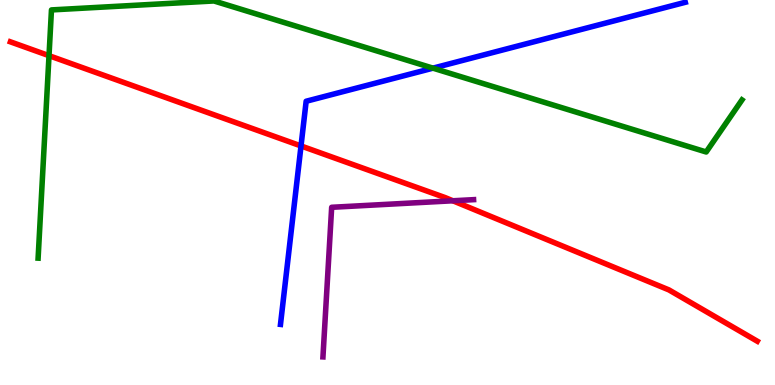[{'lines': ['blue', 'red'], 'intersections': [{'x': 3.88, 'y': 6.21}]}, {'lines': ['green', 'red'], 'intersections': [{'x': 0.632, 'y': 8.55}]}, {'lines': ['purple', 'red'], 'intersections': [{'x': 5.84, 'y': 4.79}]}, {'lines': ['blue', 'green'], 'intersections': [{'x': 5.59, 'y': 8.23}]}, {'lines': ['blue', 'purple'], 'intersections': []}, {'lines': ['green', 'purple'], 'intersections': []}]